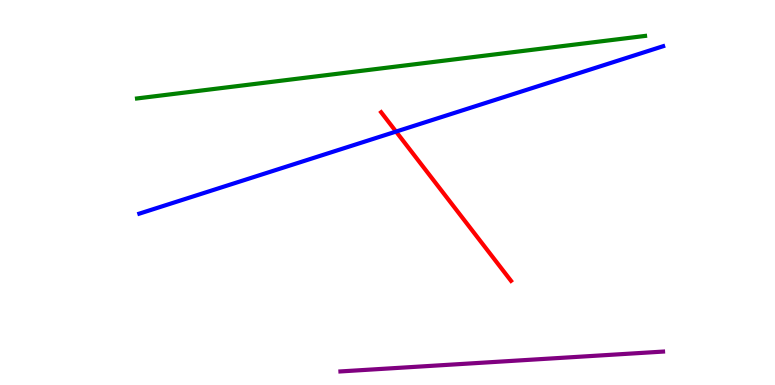[{'lines': ['blue', 'red'], 'intersections': [{'x': 5.11, 'y': 6.58}]}, {'lines': ['green', 'red'], 'intersections': []}, {'lines': ['purple', 'red'], 'intersections': []}, {'lines': ['blue', 'green'], 'intersections': []}, {'lines': ['blue', 'purple'], 'intersections': []}, {'lines': ['green', 'purple'], 'intersections': []}]